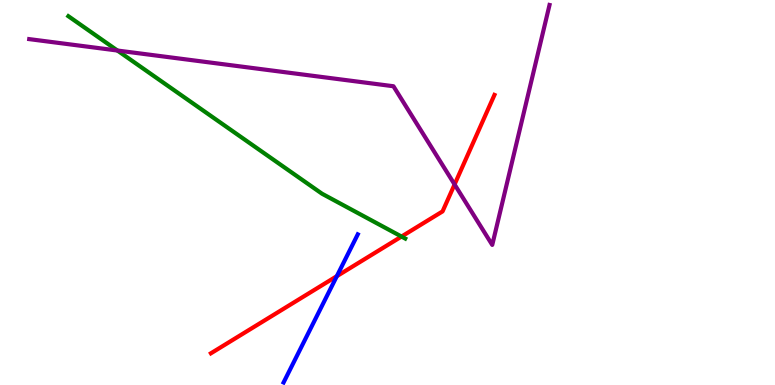[{'lines': ['blue', 'red'], 'intersections': [{'x': 4.35, 'y': 2.83}]}, {'lines': ['green', 'red'], 'intersections': [{'x': 5.18, 'y': 3.86}]}, {'lines': ['purple', 'red'], 'intersections': [{'x': 5.87, 'y': 5.21}]}, {'lines': ['blue', 'green'], 'intersections': []}, {'lines': ['blue', 'purple'], 'intersections': []}, {'lines': ['green', 'purple'], 'intersections': [{'x': 1.51, 'y': 8.69}]}]